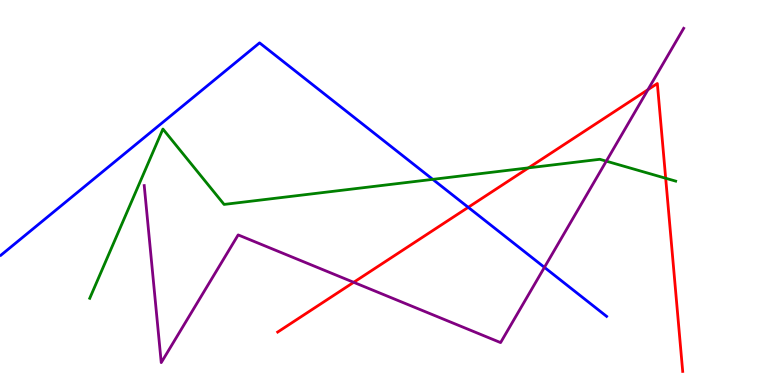[{'lines': ['blue', 'red'], 'intersections': [{'x': 6.04, 'y': 4.62}]}, {'lines': ['green', 'red'], 'intersections': [{'x': 6.82, 'y': 5.64}, {'x': 8.59, 'y': 5.37}]}, {'lines': ['purple', 'red'], 'intersections': [{'x': 4.56, 'y': 2.67}, {'x': 8.36, 'y': 7.67}]}, {'lines': ['blue', 'green'], 'intersections': [{'x': 5.58, 'y': 5.34}]}, {'lines': ['blue', 'purple'], 'intersections': [{'x': 7.02, 'y': 3.06}]}, {'lines': ['green', 'purple'], 'intersections': [{'x': 7.82, 'y': 5.81}]}]